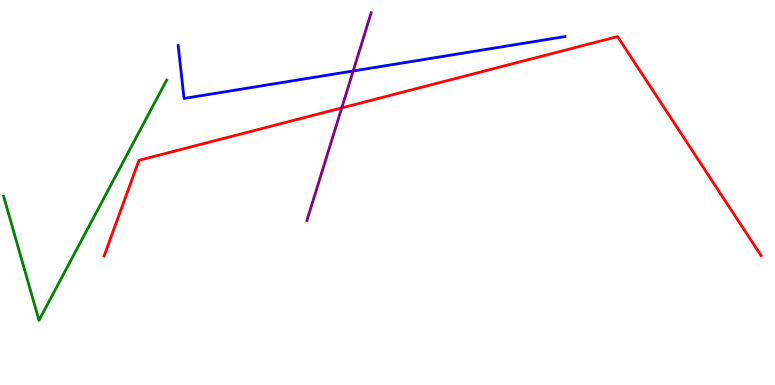[{'lines': ['blue', 'red'], 'intersections': []}, {'lines': ['green', 'red'], 'intersections': []}, {'lines': ['purple', 'red'], 'intersections': [{'x': 4.41, 'y': 7.2}]}, {'lines': ['blue', 'green'], 'intersections': []}, {'lines': ['blue', 'purple'], 'intersections': [{'x': 4.56, 'y': 8.16}]}, {'lines': ['green', 'purple'], 'intersections': []}]